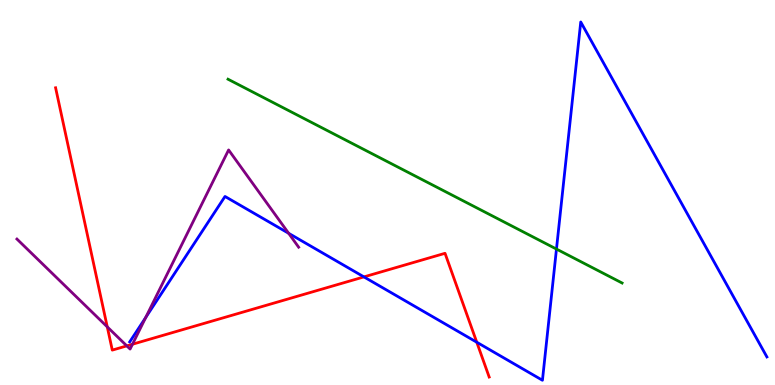[{'lines': ['blue', 'red'], 'intersections': [{'x': 4.7, 'y': 2.81}, {'x': 6.15, 'y': 1.11}]}, {'lines': ['green', 'red'], 'intersections': []}, {'lines': ['purple', 'red'], 'intersections': [{'x': 1.38, 'y': 1.51}, {'x': 1.64, 'y': 1.02}, {'x': 1.71, 'y': 1.06}]}, {'lines': ['blue', 'green'], 'intersections': [{'x': 7.18, 'y': 3.53}]}, {'lines': ['blue', 'purple'], 'intersections': [{'x': 1.88, 'y': 1.75}, {'x': 3.72, 'y': 3.94}]}, {'lines': ['green', 'purple'], 'intersections': []}]